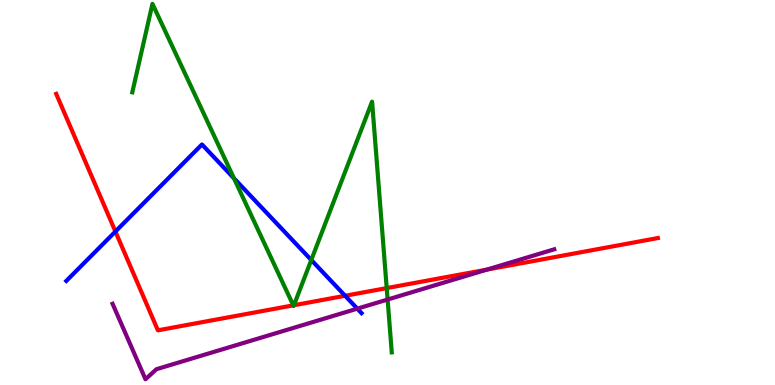[{'lines': ['blue', 'red'], 'intersections': [{'x': 1.49, 'y': 3.99}, {'x': 4.45, 'y': 2.32}]}, {'lines': ['green', 'red'], 'intersections': [{'x': 3.78, 'y': 2.07}, {'x': 3.79, 'y': 2.07}, {'x': 4.99, 'y': 2.52}]}, {'lines': ['purple', 'red'], 'intersections': [{'x': 6.28, 'y': 3.0}]}, {'lines': ['blue', 'green'], 'intersections': [{'x': 3.02, 'y': 5.37}, {'x': 4.02, 'y': 3.25}]}, {'lines': ['blue', 'purple'], 'intersections': [{'x': 4.61, 'y': 1.98}]}, {'lines': ['green', 'purple'], 'intersections': [{'x': 5.0, 'y': 2.22}]}]